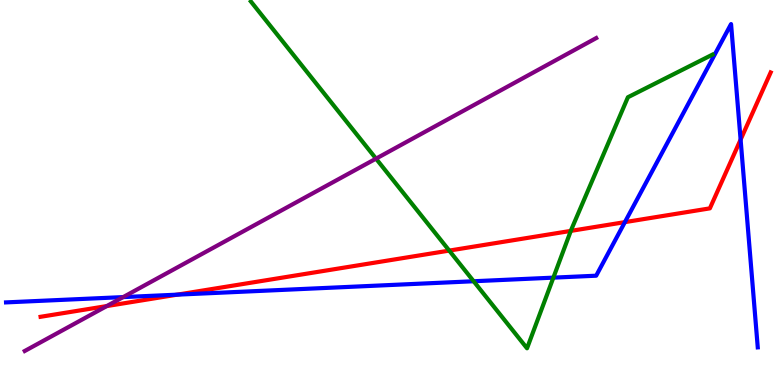[{'lines': ['blue', 'red'], 'intersections': [{'x': 2.29, 'y': 2.35}, {'x': 8.06, 'y': 4.23}, {'x': 9.56, 'y': 6.37}]}, {'lines': ['green', 'red'], 'intersections': [{'x': 5.8, 'y': 3.49}, {'x': 7.37, 'y': 4.0}]}, {'lines': ['purple', 'red'], 'intersections': [{'x': 1.38, 'y': 2.05}]}, {'lines': ['blue', 'green'], 'intersections': [{'x': 6.11, 'y': 2.69}, {'x': 7.14, 'y': 2.79}]}, {'lines': ['blue', 'purple'], 'intersections': [{'x': 1.59, 'y': 2.28}]}, {'lines': ['green', 'purple'], 'intersections': [{'x': 4.85, 'y': 5.88}]}]